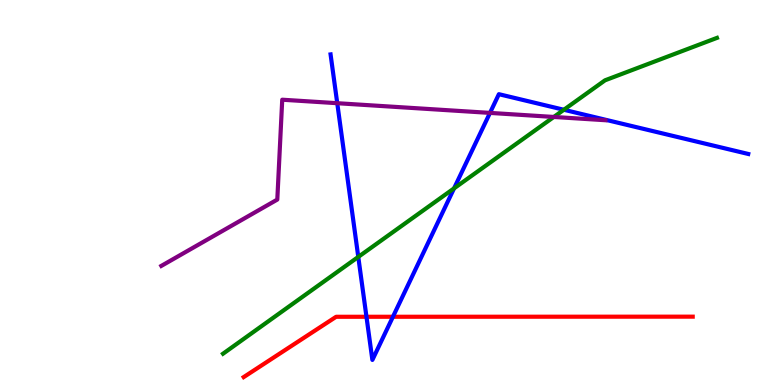[{'lines': ['blue', 'red'], 'intersections': [{'x': 4.73, 'y': 1.77}, {'x': 5.07, 'y': 1.77}]}, {'lines': ['green', 'red'], 'intersections': []}, {'lines': ['purple', 'red'], 'intersections': []}, {'lines': ['blue', 'green'], 'intersections': [{'x': 4.62, 'y': 3.33}, {'x': 5.86, 'y': 5.11}, {'x': 7.28, 'y': 7.15}]}, {'lines': ['blue', 'purple'], 'intersections': [{'x': 4.35, 'y': 7.32}, {'x': 6.32, 'y': 7.07}]}, {'lines': ['green', 'purple'], 'intersections': [{'x': 7.15, 'y': 6.96}]}]